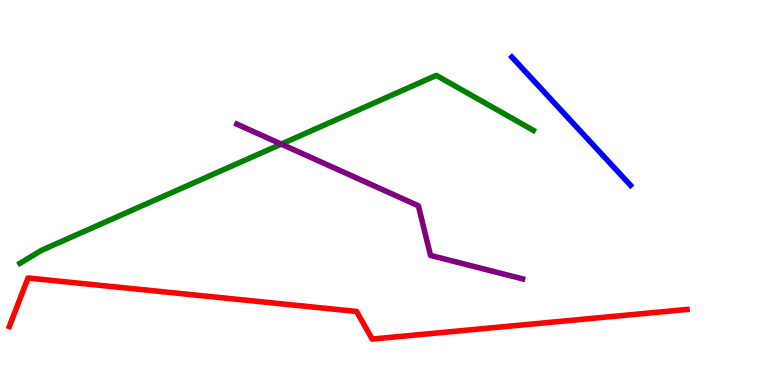[{'lines': ['blue', 'red'], 'intersections': []}, {'lines': ['green', 'red'], 'intersections': []}, {'lines': ['purple', 'red'], 'intersections': []}, {'lines': ['blue', 'green'], 'intersections': []}, {'lines': ['blue', 'purple'], 'intersections': []}, {'lines': ['green', 'purple'], 'intersections': [{'x': 3.63, 'y': 6.26}]}]